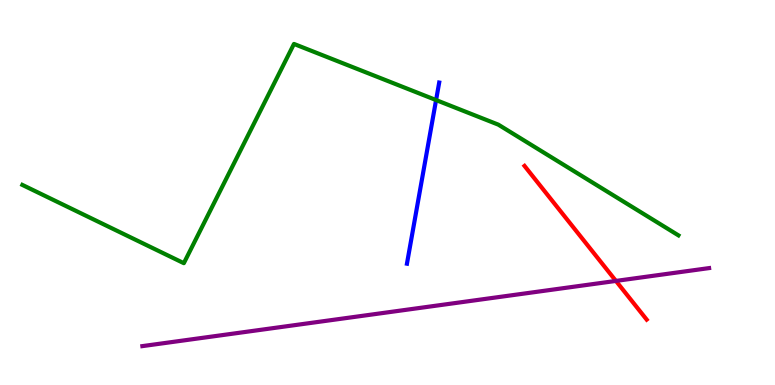[{'lines': ['blue', 'red'], 'intersections': []}, {'lines': ['green', 'red'], 'intersections': []}, {'lines': ['purple', 'red'], 'intersections': [{'x': 7.95, 'y': 2.7}]}, {'lines': ['blue', 'green'], 'intersections': [{'x': 5.63, 'y': 7.4}]}, {'lines': ['blue', 'purple'], 'intersections': []}, {'lines': ['green', 'purple'], 'intersections': []}]